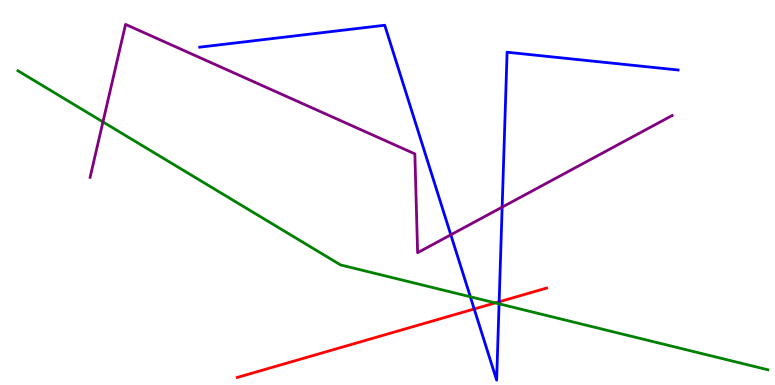[{'lines': ['blue', 'red'], 'intersections': [{'x': 6.12, 'y': 1.97}, {'x': 6.44, 'y': 2.16}]}, {'lines': ['green', 'red'], 'intersections': [{'x': 6.39, 'y': 2.13}]}, {'lines': ['purple', 'red'], 'intersections': []}, {'lines': ['blue', 'green'], 'intersections': [{'x': 6.07, 'y': 2.29}, {'x': 6.44, 'y': 2.11}]}, {'lines': ['blue', 'purple'], 'intersections': [{'x': 5.82, 'y': 3.9}, {'x': 6.48, 'y': 4.62}]}, {'lines': ['green', 'purple'], 'intersections': [{'x': 1.33, 'y': 6.83}]}]